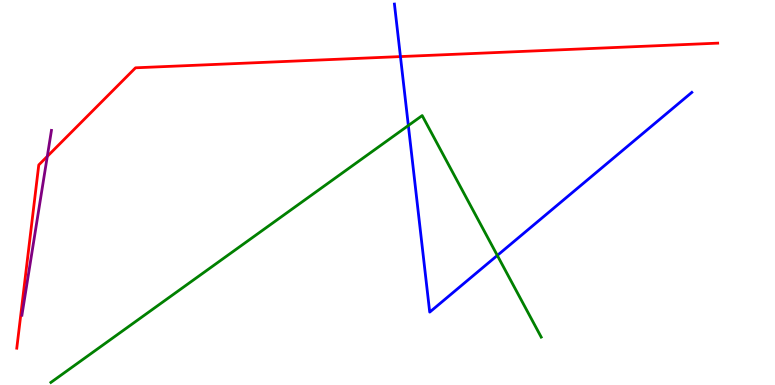[{'lines': ['blue', 'red'], 'intersections': [{'x': 5.17, 'y': 8.53}]}, {'lines': ['green', 'red'], 'intersections': []}, {'lines': ['purple', 'red'], 'intersections': [{'x': 0.61, 'y': 5.94}]}, {'lines': ['blue', 'green'], 'intersections': [{'x': 5.27, 'y': 6.74}, {'x': 6.42, 'y': 3.37}]}, {'lines': ['blue', 'purple'], 'intersections': []}, {'lines': ['green', 'purple'], 'intersections': []}]